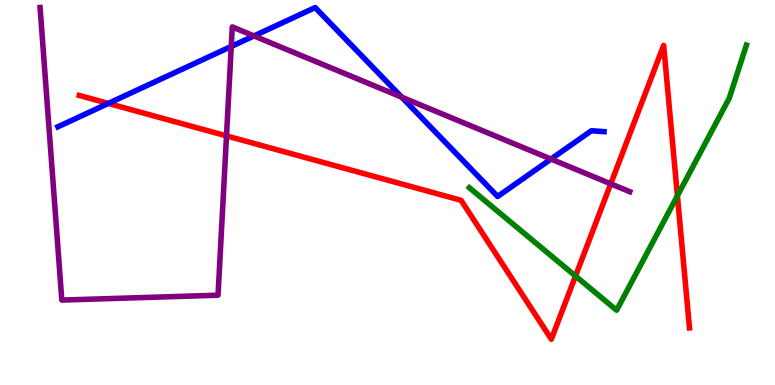[{'lines': ['blue', 'red'], 'intersections': [{'x': 1.4, 'y': 7.31}]}, {'lines': ['green', 'red'], 'intersections': [{'x': 7.43, 'y': 2.83}, {'x': 8.74, 'y': 4.91}]}, {'lines': ['purple', 'red'], 'intersections': [{'x': 2.92, 'y': 6.47}, {'x': 7.88, 'y': 5.23}]}, {'lines': ['blue', 'green'], 'intersections': []}, {'lines': ['blue', 'purple'], 'intersections': [{'x': 2.98, 'y': 8.79}, {'x': 3.28, 'y': 9.07}, {'x': 5.18, 'y': 7.48}, {'x': 7.11, 'y': 5.87}]}, {'lines': ['green', 'purple'], 'intersections': []}]